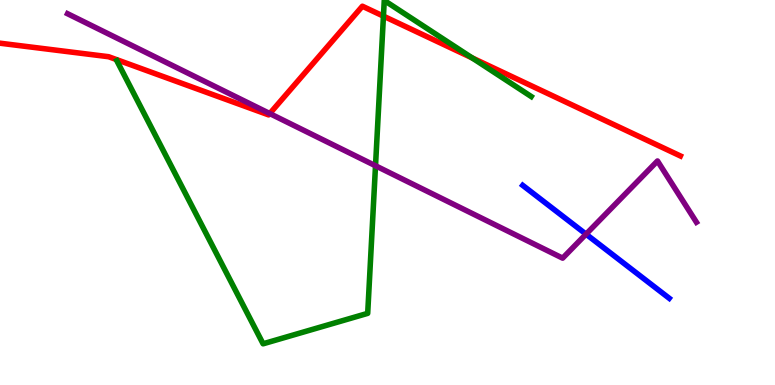[{'lines': ['blue', 'red'], 'intersections': []}, {'lines': ['green', 'red'], 'intersections': [{'x': 4.95, 'y': 9.58}, {'x': 6.09, 'y': 8.5}]}, {'lines': ['purple', 'red'], 'intersections': [{'x': 3.48, 'y': 7.05}]}, {'lines': ['blue', 'green'], 'intersections': []}, {'lines': ['blue', 'purple'], 'intersections': [{'x': 7.56, 'y': 3.92}]}, {'lines': ['green', 'purple'], 'intersections': [{'x': 4.85, 'y': 5.69}]}]